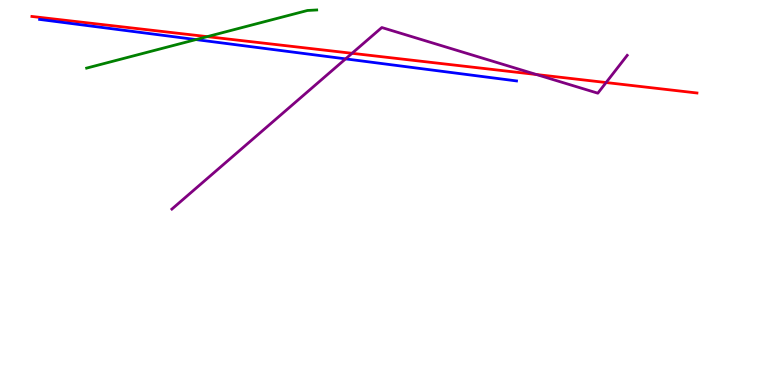[{'lines': ['blue', 'red'], 'intersections': []}, {'lines': ['green', 'red'], 'intersections': [{'x': 2.67, 'y': 9.05}]}, {'lines': ['purple', 'red'], 'intersections': [{'x': 4.54, 'y': 8.62}, {'x': 6.92, 'y': 8.06}, {'x': 7.82, 'y': 7.86}]}, {'lines': ['blue', 'green'], 'intersections': [{'x': 2.53, 'y': 8.97}]}, {'lines': ['blue', 'purple'], 'intersections': [{'x': 4.46, 'y': 8.47}]}, {'lines': ['green', 'purple'], 'intersections': []}]